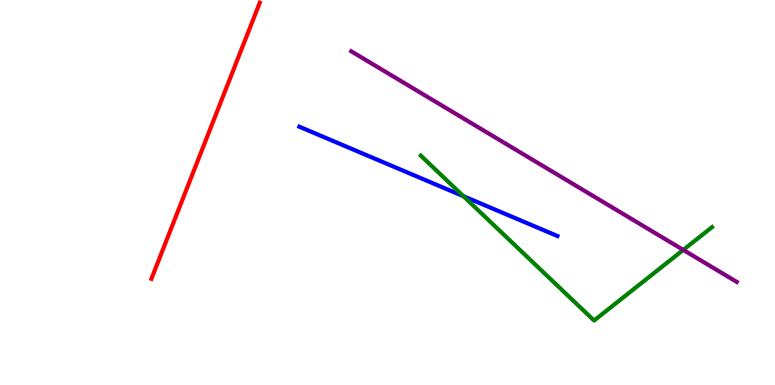[{'lines': ['blue', 'red'], 'intersections': []}, {'lines': ['green', 'red'], 'intersections': []}, {'lines': ['purple', 'red'], 'intersections': []}, {'lines': ['blue', 'green'], 'intersections': [{'x': 5.98, 'y': 4.9}]}, {'lines': ['blue', 'purple'], 'intersections': []}, {'lines': ['green', 'purple'], 'intersections': [{'x': 8.82, 'y': 3.51}]}]